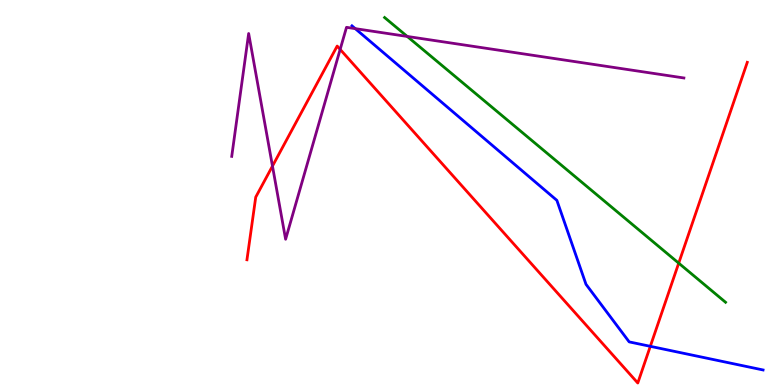[{'lines': ['blue', 'red'], 'intersections': [{'x': 8.39, 'y': 1.0}]}, {'lines': ['green', 'red'], 'intersections': [{'x': 8.76, 'y': 3.17}]}, {'lines': ['purple', 'red'], 'intersections': [{'x': 3.52, 'y': 5.69}, {'x': 4.39, 'y': 8.72}]}, {'lines': ['blue', 'green'], 'intersections': []}, {'lines': ['blue', 'purple'], 'intersections': [{'x': 4.58, 'y': 9.26}]}, {'lines': ['green', 'purple'], 'intersections': [{'x': 5.25, 'y': 9.05}]}]